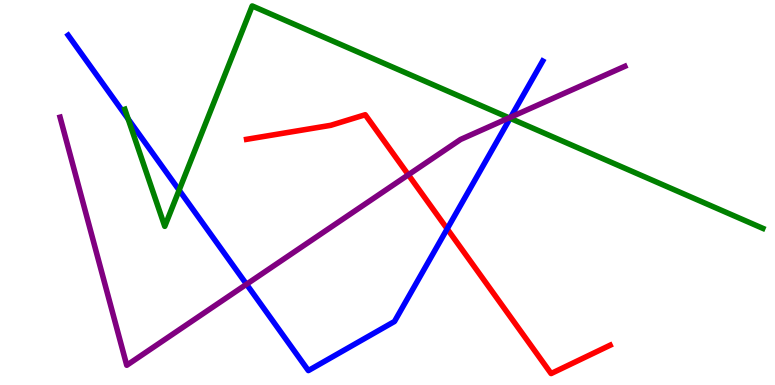[{'lines': ['blue', 'red'], 'intersections': [{'x': 5.77, 'y': 4.06}]}, {'lines': ['green', 'red'], 'intersections': []}, {'lines': ['purple', 'red'], 'intersections': [{'x': 5.27, 'y': 5.46}]}, {'lines': ['blue', 'green'], 'intersections': [{'x': 1.65, 'y': 6.91}, {'x': 2.31, 'y': 5.06}, {'x': 6.58, 'y': 6.93}]}, {'lines': ['blue', 'purple'], 'intersections': [{'x': 3.18, 'y': 2.62}, {'x': 6.59, 'y': 6.96}]}, {'lines': ['green', 'purple'], 'intersections': [{'x': 6.57, 'y': 6.94}]}]